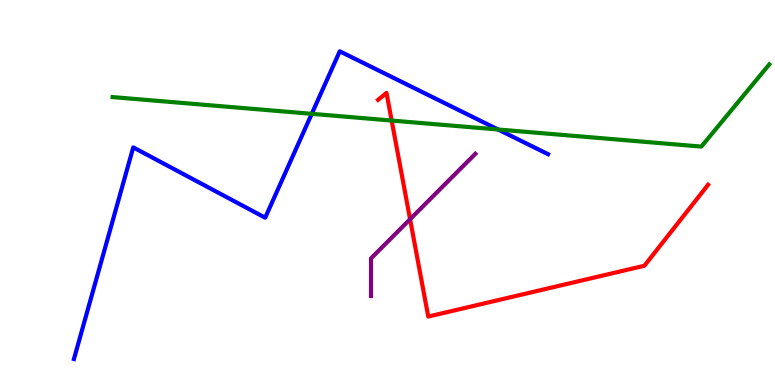[{'lines': ['blue', 'red'], 'intersections': []}, {'lines': ['green', 'red'], 'intersections': [{'x': 5.05, 'y': 6.87}]}, {'lines': ['purple', 'red'], 'intersections': [{'x': 5.29, 'y': 4.31}]}, {'lines': ['blue', 'green'], 'intersections': [{'x': 4.02, 'y': 7.04}, {'x': 6.43, 'y': 6.64}]}, {'lines': ['blue', 'purple'], 'intersections': []}, {'lines': ['green', 'purple'], 'intersections': []}]